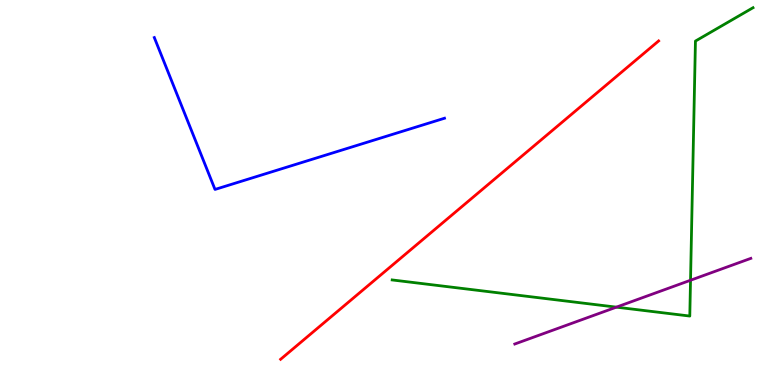[{'lines': ['blue', 'red'], 'intersections': []}, {'lines': ['green', 'red'], 'intersections': []}, {'lines': ['purple', 'red'], 'intersections': []}, {'lines': ['blue', 'green'], 'intersections': []}, {'lines': ['blue', 'purple'], 'intersections': []}, {'lines': ['green', 'purple'], 'intersections': [{'x': 7.95, 'y': 2.02}, {'x': 8.91, 'y': 2.72}]}]